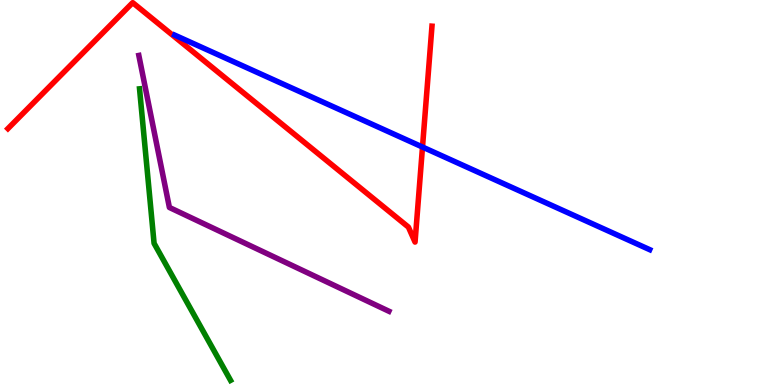[{'lines': ['blue', 'red'], 'intersections': [{'x': 5.45, 'y': 6.18}]}, {'lines': ['green', 'red'], 'intersections': []}, {'lines': ['purple', 'red'], 'intersections': []}, {'lines': ['blue', 'green'], 'intersections': []}, {'lines': ['blue', 'purple'], 'intersections': []}, {'lines': ['green', 'purple'], 'intersections': []}]